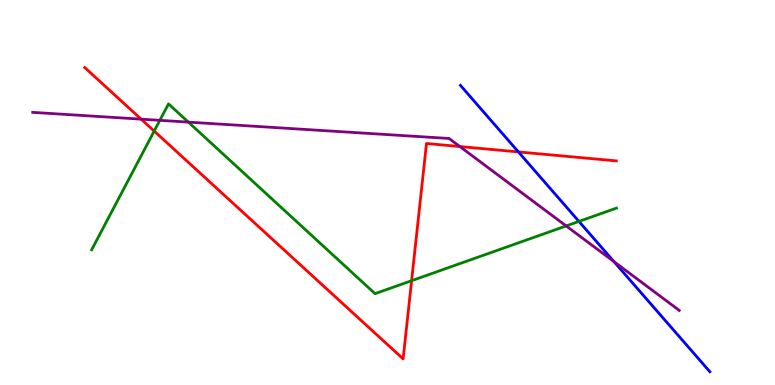[{'lines': ['blue', 'red'], 'intersections': [{'x': 6.69, 'y': 6.05}]}, {'lines': ['green', 'red'], 'intersections': [{'x': 1.99, 'y': 6.6}, {'x': 5.31, 'y': 2.71}]}, {'lines': ['purple', 'red'], 'intersections': [{'x': 1.82, 'y': 6.9}, {'x': 5.93, 'y': 6.19}]}, {'lines': ['blue', 'green'], 'intersections': [{'x': 7.47, 'y': 4.25}]}, {'lines': ['blue', 'purple'], 'intersections': [{'x': 7.92, 'y': 3.2}]}, {'lines': ['green', 'purple'], 'intersections': [{'x': 2.06, 'y': 6.87}, {'x': 2.43, 'y': 6.83}, {'x': 7.31, 'y': 4.13}]}]